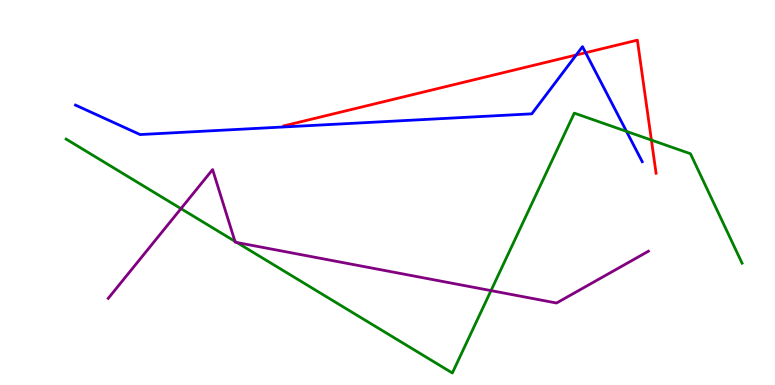[{'lines': ['blue', 'red'], 'intersections': [{'x': 7.43, 'y': 8.57}, {'x': 7.56, 'y': 8.63}]}, {'lines': ['green', 'red'], 'intersections': [{'x': 8.41, 'y': 6.36}]}, {'lines': ['purple', 'red'], 'intersections': []}, {'lines': ['blue', 'green'], 'intersections': [{'x': 8.08, 'y': 6.59}]}, {'lines': ['blue', 'purple'], 'intersections': []}, {'lines': ['green', 'purple'], 'intersections': [{'x': 2.33, 'y': 4.58}, {'x': 3.03, 'y': 3.73}, {'x': 3.06, 'y': 3.7}, {'x': 6.34, 'y': 2.45}]}]